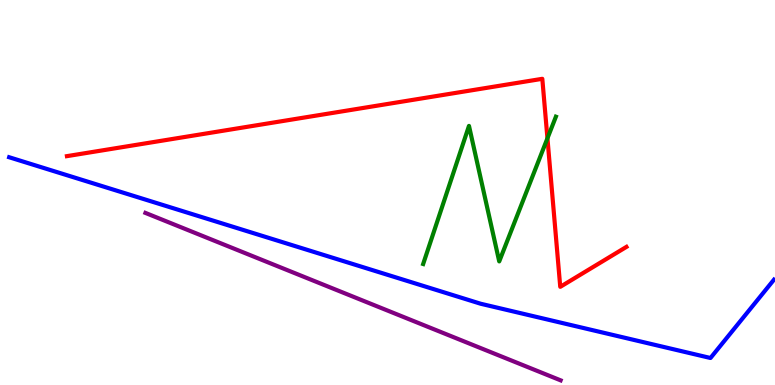[{'lines': ['blue', 'red'], 'intersections': []}, {'lines': ['green', 'red'], 'intersections': [{'x': 7.06, 'y': 6.41}]}, {'lines': ['purple', 'red'], 'intersections': []}, {'lines': ['blue', 'green'], 'intersections': []}, {'lines': ['blue', 'purple'], 'intersections': []}, {'lines': ['green', 'purple'], 'intersections': []}]